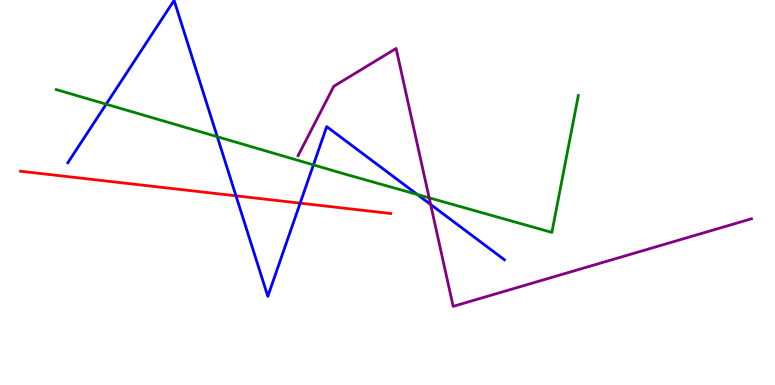[{'lines': ['blue', 'red'], 'intersections': [{'x': 3.05, 'y': 4.91}, {'x': 3.87, 'y': 4.72}]}, {'lines': ['green', 'red'], 'intersections': []}, {'lines': ['purple', 'red'], 'intersections': []}, {'lines': ['blue', 'green'], 'intersections': [{'x': 1.37, 'y': 7.29}, {'x': 2.8, 'y': 6.45}, {'x': 4.04, 'y': 5.72}, {'x': 5.38, 'y': 4.95}]}, {'lines': ['blue', 'purple'], 'intersections': [{'x': 5.56, 'y': 4.69}]}, {'lines': ['green', 'purple'], 'intersections': [{'x': 5.54, 'y': 4.86}]}]